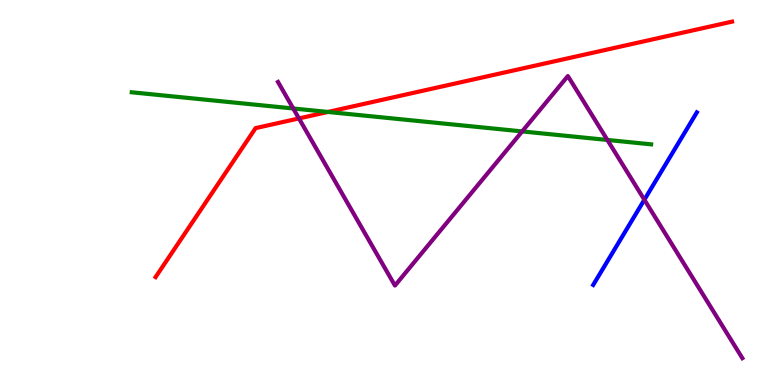[{'lines': ['blue', 'red'], 'intersections': []}, {'lines': ['green', 'red'], 'intersections': [{'x': 4.23, 'y': 7.09}]}, {'lines': ['purple', 'red'], 'intersections': [{'x': 3.86, 'y': 6.92}]}, {'lines': ['blue', 'green'], 'intersections': []}, {'lines': ['blue', 'purple'], 'intersections': [{'x': 8.31, 'y': 4.81}]}, {'lines': ['green', 'purple'], 'intersections': [{'x': 3.78, 'y': 7.18}, {'x': 6.74, 'y': 6.59}, {'x': 7.84, 'y': 6.36}]}]